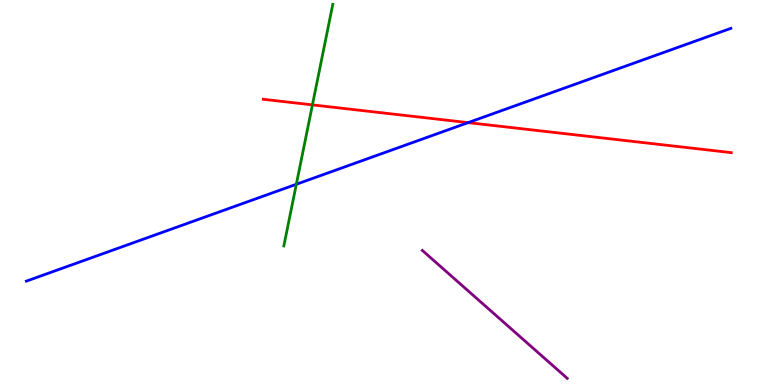[{'lines': ['blue', 'red'], 'intersections': [{'x': 6.04, 'y': 6.81}]}, {'lines': ['green', 'red'], 'intersections': [{'x': 4.03, 'y': 7.28}]}, {'lines': ['purple', 'red'], 'intersections': []}, {'lines': ['blue', 'green'], 'intersections': [{'x': 3.82, 'y': 5.21}]}, {'lines': ['blue', 'purple'], 'intersections': []}, {'lines': ['green', 'purple'], 'intersections': []}]